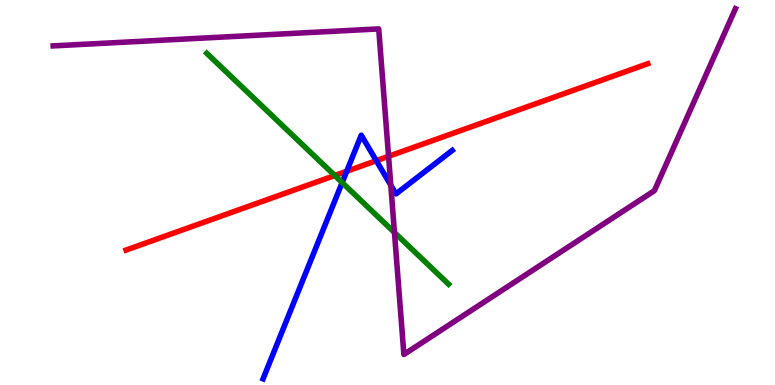[{'lines': ['blue', 'red'], 'intersections': [{'x': 4.47, 'y': 5.55}, {'x': 4.86, 'y': 5.83}]}, {'lines': ['green', 'red'], 'intersections': [{'x': 4.32, 'y': 5.44}]}, {'lines': ['purple', 'red'], 'intersections': [{'x': 5.01, 'y': 5.94}]}, {'lines': ['blue', 'green'], 'intersections': [{'x': 4.41, 'y': 5.26}]}, {'lines': ['blue', 'purple'], 'intersections': [{'x': 5.04, 'y': 5.19}]}, {'lines': ['green', 'purple'], 'intersections': [{'x': 5.09, 'y': 3.96}]}]